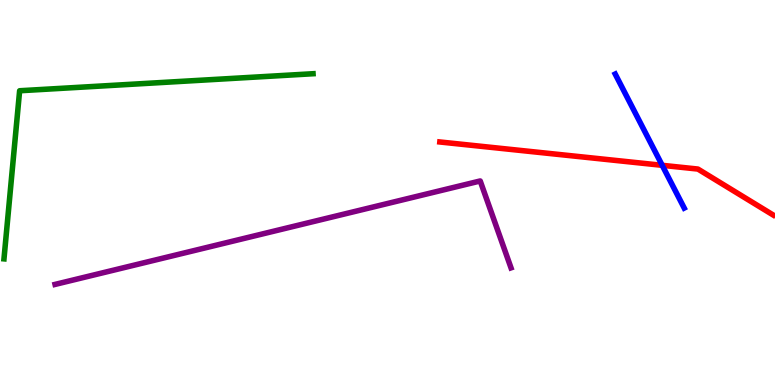[{'lines': ['blue', 'red'], 'intersections': [{'x': 8.54, 'y': 5.71}]}, {'lines': ['green', 'red'], 'intersections': []}, {'lines': ['purple', 'red'], 'intersections': []}, {'lines': ['blue', 'green'], 'intersections': []}, {'lines': ['blue', 'purple'], 'intersections': []}, {'lines': ['green', 'purple'], 'intersections': []}]